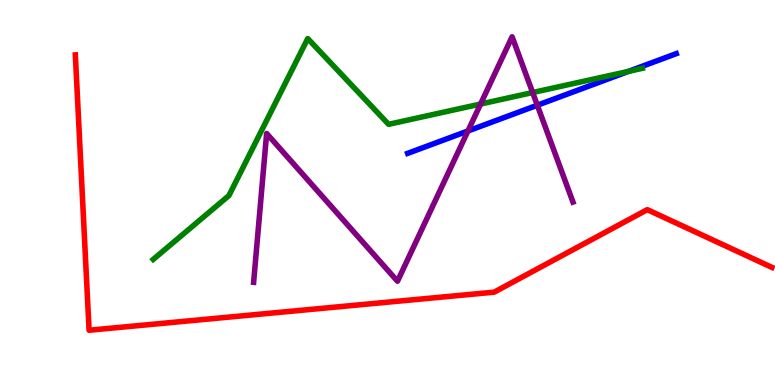[{'lines': ['blue', 'red'], 'intersections': []}, {'lines': ['green', 'red'], 'intersections': []}, {'lines': ['purple', 'red'], 'intersections': []}, {'lines': ['blue', 'green'], 'intersections': [{'x': 8.11, 'y': 8.15}]}, {'lines': ['blue', 'purple'], 'intersections': [{'x': 6.04, 'y': 6.6}, {'x': 6.93, 'y': 7.27}]}, {'lines': ['green', 'purple'], 'intersections': [{'x': 6.2, 'y': 7.3}, {'x': 6.87, 'y': 7.6}]}]